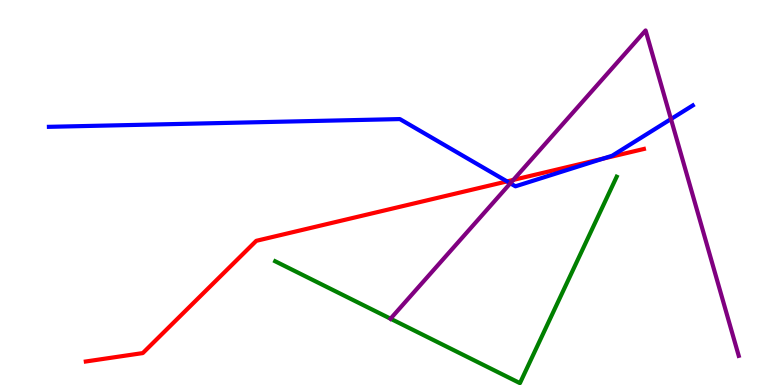[{'lines': ['blue', 'red'], 'intersections': [{'x': 6.54, 'y': 5.29}, {'x': 7.78, 'y': 5.88}]}, {'lines': ['green', 'red'], 'intersections': []}, {'lines': ['purple', 'red'], 'intersections': [{'x': 6.62, 'y': 5.33}]}, {'lines': ['blue', 'green'], 'intersections': []}, {'lines': ['blue', 'purple'], 'intersections': [{'x': 6.58, 'y': 5.24}, {'x': 8.66, 'y': 6.91}]}, {'lines': ['green', 'purple'], 'intersections': [{'x': 5.04, 'y': 1.72}]}]